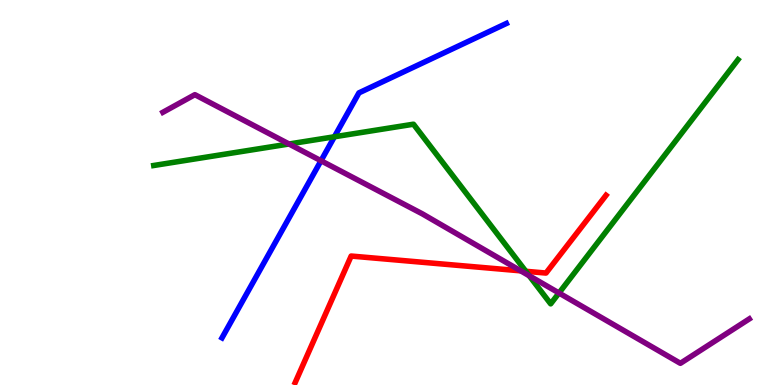[{'lines': ['blue', 'red'], 'intersections': []}, {'lines': ['green', 'red'], 'intersections': [{'x': 6.78, 'y': 2.95}]}, {'lines': ['purple', 'red'], 'intersections': [{'x': 6.72, 'y': 2.96}]}, {'lines': ['blue', 'green'], 'intersections': [{'x': 4.31, 'y': 6.45}]}, {'lines': ['blue', 'purple'], 'intersections': [{'x': 4.14, 'y': 5.82}]}, {'lines': ['green', 'purple'], 'intersections': [{'x': 3.73, 'y': 6.26}, {'x': 6.83, 'y': 2.84}, {'x': 7.21, 'y': 2.39}]}]